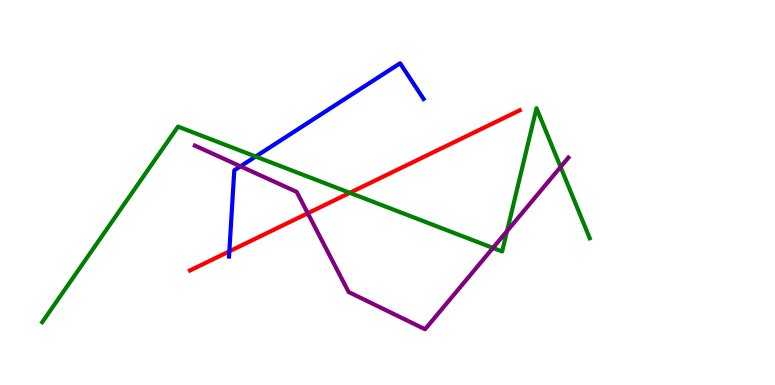[{'lines': ['blue', 'red'], 'intersections': [{'x': 2.96, 'y': 3.47}]}, {'lines': ['green', 'red'], 'intersections': [{'x': 4.51, 'y': 4.99}]}, {'lines': ['purple', 'red'], 'intersections': [{'x': 3.97, 'y': 4.46}]}, {'lines': ['blue', 'green'], 'intersections': [{'x': 3.3, 'y': 5.93}]}, {'lines': ['blue', 'purple'], 'intersections': [{'x': 3.1, 'y': 5.68}]}, {'lines': ['green', 'purple'], 'intersections': [{'x': 6.36, 'y': 3.56}, {'x': 6.54, 'y': 4.0}, {'x': 7.23, 'y': 5.66}]}]